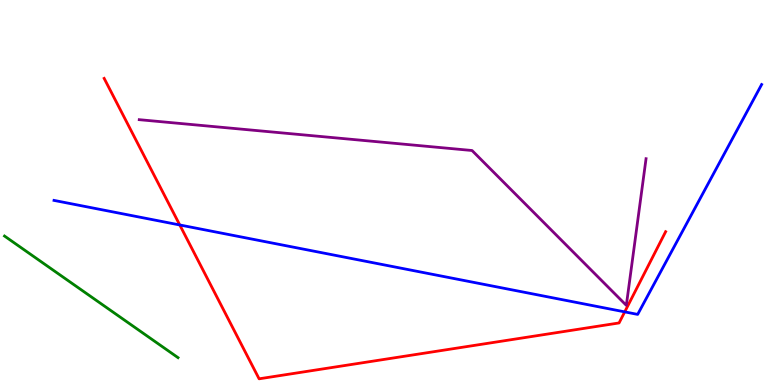[{'lines': ['blue', 'red'], 'intersections': [{'x': 2.32, 'y': 4.16}, {'x': 8.06, 'y': 1.9}]}, {'lines': ['green', 'red'], 'intersections': []}, {'lines': ['purple', 'red'], 'intersections': []}, {'lines': ['blue', 'green'], 'intersections': []}, {'lines': ['blue', 'purple'], 'intersections': []}, {'lines': ['green', 'purple'], 'intersections': []}]